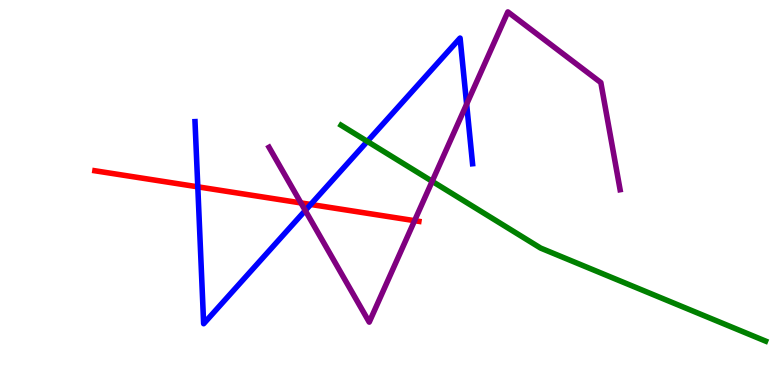[{'lines': ['blue', 'red'], 'intersections': [{'x': 2.55, 'y': 5.15}, {'x': 4.01, 'y': 4.69}]}, {'lines': ['green', 'red'], 'intersections': []}, {'lines': ['purple', 'red'], 'intersections': [{'x': 3.88, 'y': 4.73}, {'x': 5.35, 'y': 4.27}]}, {'lines': ['blue', 'green'], 'intersections': [{'x': 4.74, 'y': 6.33}]}, {'lines': ['blue', 'purple'], 'intersections': [{'x': 3.94, 'y': 4.53}, {'x': 6.02, 'y': 7.29}]}, {'lines': ['green', 'purple'], 'intersections': [{'x': 5.58, 'y': 5.29}]}]